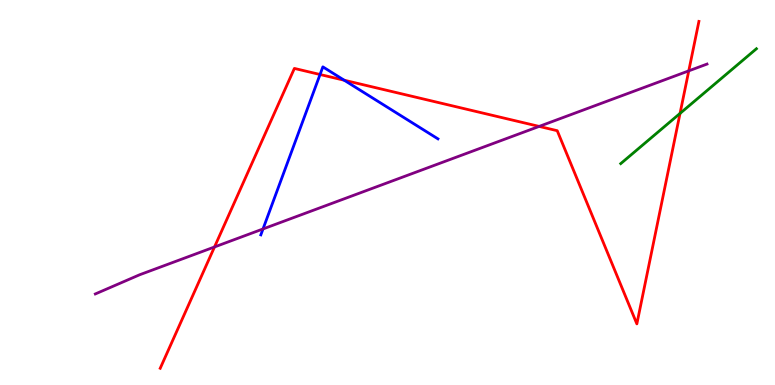[{'lines': ['blue', 'red'], 'intersections': [{'x': 4.13, 'y': 8.06}, {'x': 4.44, 'y': 7.92}]}, {'lines': ['green', 'red'], 'intersections': [{'x': 8.77, 'y': 7.05}]}, {'lines': ['purple', 'red'], 'intersections': [{'x': 2.77, 'y': 3.59}, {'x': 6.96, 'y': 6.72}, {'x': 8.89, 'y': 8.16}]}, {'lines': ['blue', 'green'], 'intersections': []}, {'lines': ['blue', 'purple'], 'intersections': [{'x': 3.39, 'y': 4.05}]}, {'lines': ['green', 'purple'], 'intersections': []}]